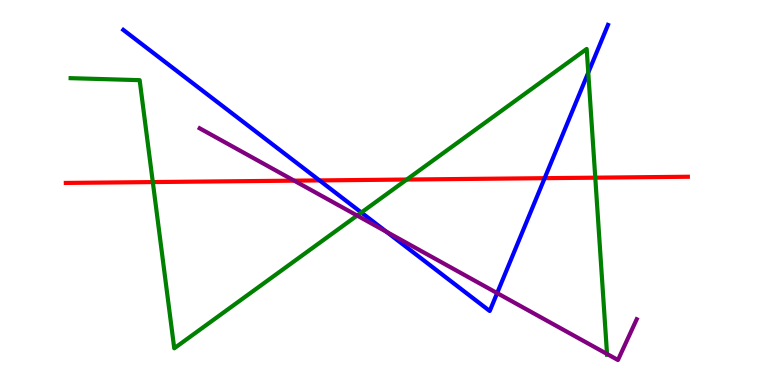[{'lines': ['blue', 'red'], 'intersections': [{'x': 4.12, 'y': 5.31}, {'x': 7.03, 'y': 5.37}]}, {'lines': ['green', 'red'], 'intersections': [{'x': 1.97, 'y': 5.27}, {'x': 5.25, 'y': 5.34}, {'x': 7.68, 'y': 5.39}]}, {'lines': ['purple', 'red'], 'intersections': [{'x': 3.8, 'y': 5.31}]}, {'lines': ['blue', 'green'], 'intersections': [{'x': 4.66, 'y': 4.48}, {'x': 7.59, 'y': 8.11}]}, {'lines': ['blue', 'purple'], 'intersections': [{'x': 4.99, 'y': 3.98}, {'x': 6.41, 'y': 2.39}]}, {'lines': ['green', 'purple'], 'intersections': [{'x': 4.61, 'y': 4.4}, {'x': 7.83, 'y': 0.806}]}]